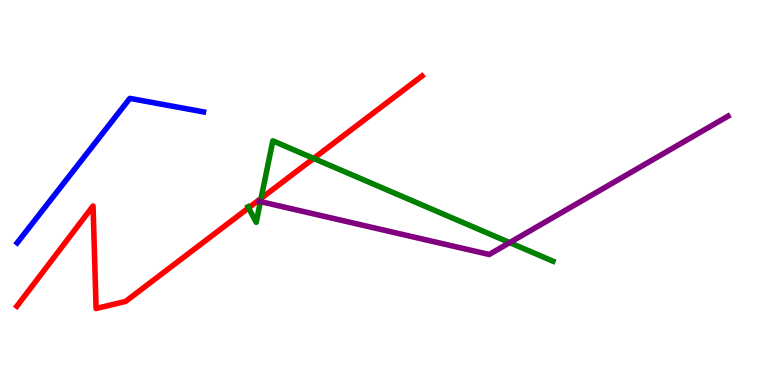[{'lines': ['blue', 'red'], 'intersections': []}, {'lines': ['green', 'red'], 'intersections': [{'x': 3.21, 'y': 4.6}, {'x': 3.37, 'y': 4.85}, {'x': 4.05, 'y': 5.89}]}, {'lines': ['purple', 'red'], 'intersections': []}, {'lines': ['blue', 'green'], 'intersections': []}, {'lines': ['blue', 'purple'], 'intersections': []}, {'lines': ['green', 'purple'], 'intersections': [{'x': 3.36, 'y': 4.76}, {'x': 6.58, 'y': 3.7}]}]